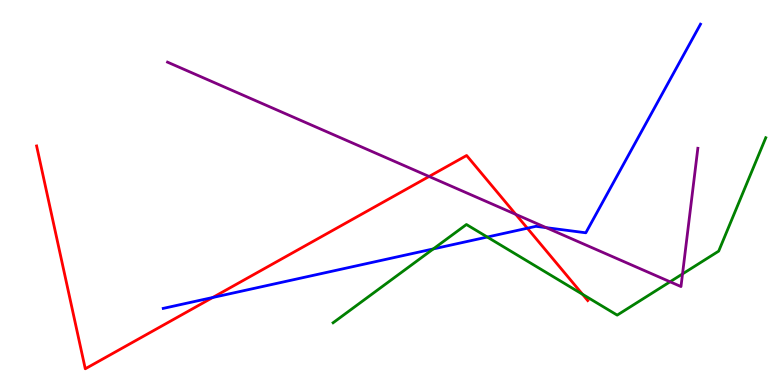[{'lines': ['blue', 'red'], 'intersections': [{'x': 2.74, 'y': 2.27}, {'x': 6.8, 'y': 4.07}]}, {'lines': ['green', 'red'], 'intersections': [{'x': 7.52, 'y': 2.36}]}, {'lines': ['purple', 'red'], 'intersections': [{'x': 5.54, 'y': 5.42}, {'x': 6.66, 'y': 4.43}]}, {'lines': ['blue', 'green'], 'intersections': [{'x': 5.59, 'y': 3.53}, {'x': 6.29, 'y': 3.84}]}, {'lines': ['blue', 'purple'], 'intersections': [{'x': 7.05, 'y': 4.09}]}, {'lines': ['green', 'purple'], 'intersections': [{'x': 8.65, 'y': 2.68}, {'x': 8.81, 'y': 2.88}]}]